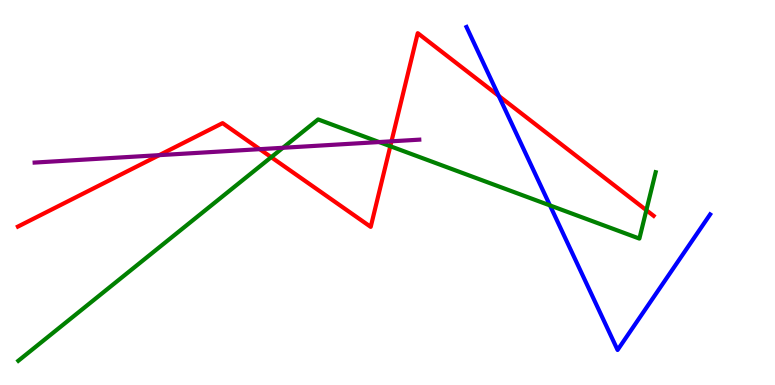[{'lines': ['blue', 'red'], 'intersections': [{'x': 6.44, 'y': 7.51}]}, {'lines': ['green', 'red'], 'intersections': [{'x': 3.5, 'y': 5.92}, {'x': 5.04, 'y': 6.2}, {'x': 8.34, 'y': 4.54}]}, {'lines': ['purple', 'red'], 'intersections': [{'x': 2.05, 'y': 5.97}, {'x': 3.35, 'y': 6.13}, {'x': 5.05, 'y': 6.33}]}, {'lines': ['blue', 'green'], 'intersections': [{'x': 7.1, 'y': 4.66}]}, {'lines': ['blue', 'purple'], 'intersections': []}, {'lines': ['green', 'purple'], 'intersections': [{'x': 3.65, 'y': 6.16}, {'x': 4.89, 'y': 6.31}]}]